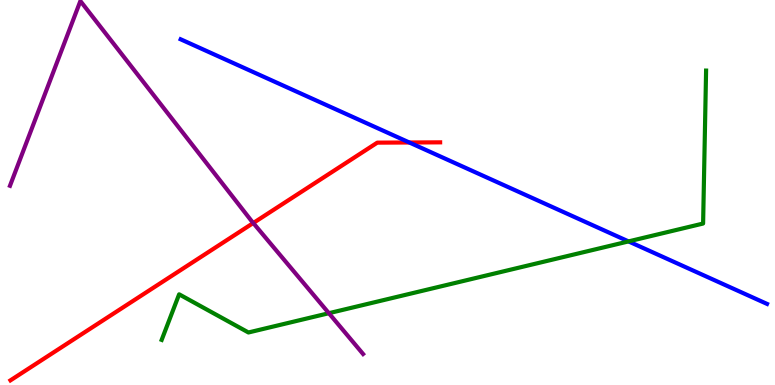[{'lines': ['blue', 'red'], 'intersections': [{'x': 5.28, 'y': 6.3}]}, {'lines': ['green', 'red'], 'intersections': []}, {'lines': ['purple', 'red'], 'intersections': [{'x': 3.27, 'y': 4.21}]}, {'lines': ['blue', 'green'], 'intersections': [{'x': 8.11, 'y': 3.73}]}, {'lines': ['blue', 'purple'], 'intersections': []}, {'lines': ['green', 'purple'], 'intersections': [{'x': 4.24, 'y': 1.86}]}]